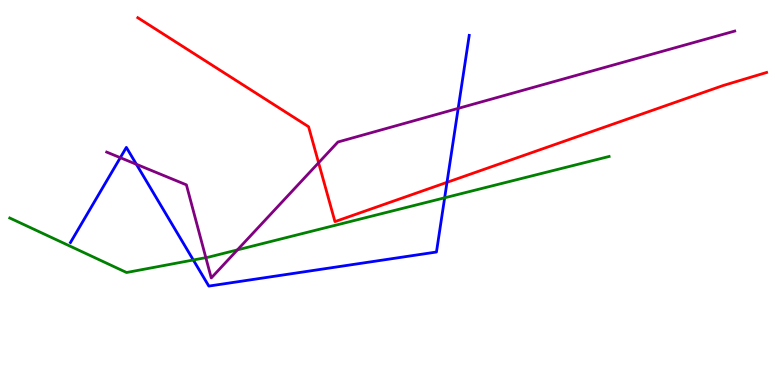[{'lines': ['blue', 'red'], 'intersections': [{'x': 5.77, 'y': 5.26}]}, {'lines': ['green', 'red'], 'intersections': []}, {'lines': ['purple', 'red'], 'intersections': [{'x': 4.11, 'y': 5.77}]}, {'lines': ['blue', 'green'], 'intersections': [{'x': 2.49, 'y': 3.25}, {'x': 5.74, 'y': 4.86}]}, {'lines': ['blue', 'purple'], 'intersections': [{'x': 1.55, 'y': 5.9}, {'x': 1.76, 'y': 5.73}, {'x': 5.91, 'y': 7.18}]}, {'lines': ['green', 'purple'], 'intersections': [{'x': 2.66, 'y': 3.31}, {'x': 3.06, 'y': 3.51}]}]